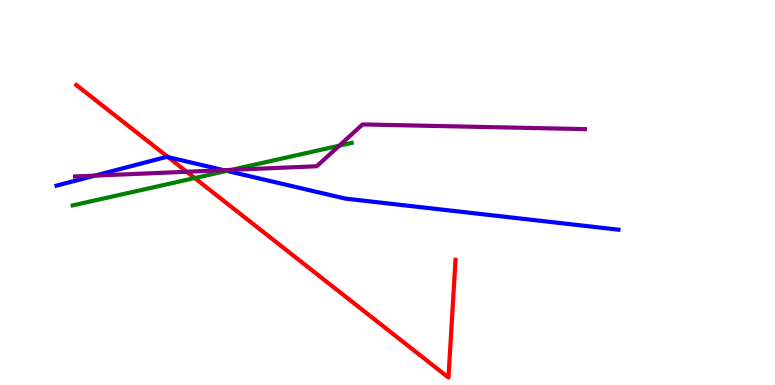[{'lines': ['blue', 'red'], 'intersections': [{'x': 2.17, 'y': 5.92}]}, {'lines': ['green', 'red'], 'intersections': [{'x': 2.51, 'y': 5.37}]}, {'lines': ['purple', 'red'], 'intersections': [{'x': 2.41, 'y': 5.54}]}, {'lines': ['blue', 'green'], 'intersections': [{'x': 2.93, 'y': 5.56}]}, {'lines': ['blue', 'purple'], 'intersections': [{'x': 1.22, 'y': 5.44}, {'x': 2.89, 'y': 5.58}]}, {'lines': ['green', 'purple'], 'intersections': [{'x': 2.99, 'y': 5.59}, {'x': 4.38, 'y': 6.22}]}]